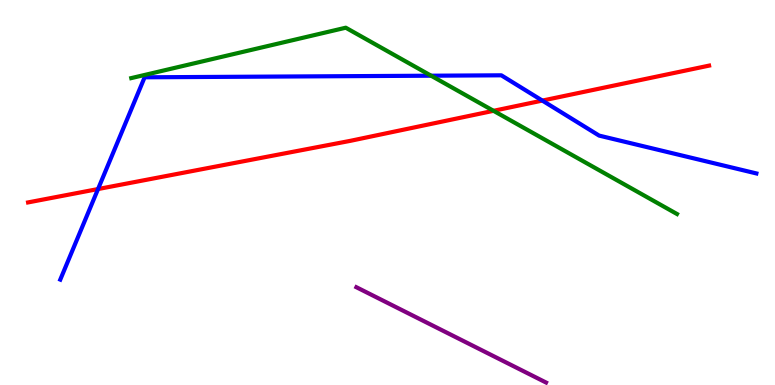[{'lines': ['blue', 'red'], 'intersections': [{'x': 1.27, 'y': 5.09}, {'x': 7.0, 'y': 7.39}]}, {'lines': ['green', 'red'], 'intersections': [{'x': 6.37, 'y': 7.12}]}, {'lines': ['purple', 'red'], 'intersections': []}, {'lines': ['blue', 'green'], 'intersections': [{'x': 5.56, 'y': 8.03}]}, {'lines': ['blue', 'purple'], 'intersections': []}, {'lines': ['green', 'purple'], 'intersections': []}]